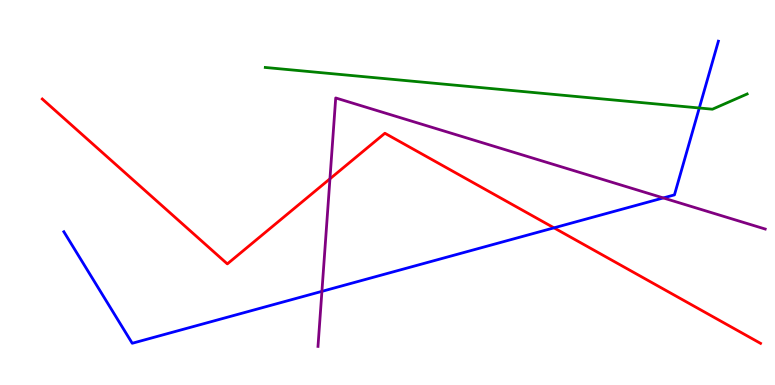[{'lines': ['blue', 'red'], 'intersections': [{'x': 7.15, 'y': 4.08}]}, {'lines': ['green', 'red'], 'intersections': []}, {'lines': ['purple', 'red'], 'intersections': [{'x': 4.26, 'y': 5.36}]}, {'lines': ['blue', 'green'], 'intersections': [{'x': 9.02, 'y': 7.2}]}, {'lines': ['blue', 'purple'], 'intersections': [{'x': 4.15, 'y': 2.43}, {'x': 8.56, 'y': 4.86}]}, {'lines': ['green', 'purple'], 'intersections': []}]